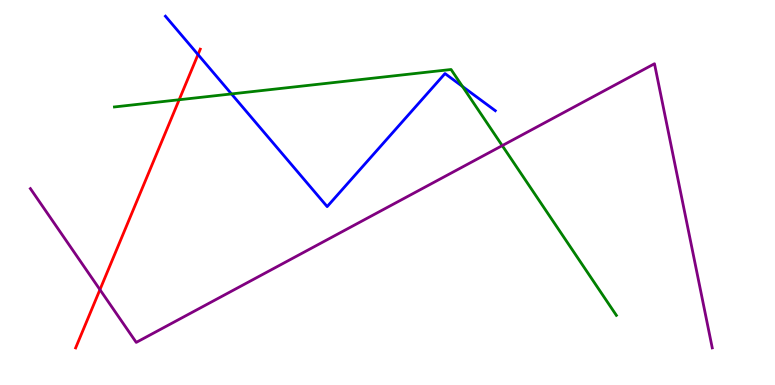[{'lines': ['blue', 'red'], 'intersections': [{'x': 2.56, 'y': 8.58}]}, {'lines': ['green', 'red'], 'intersections': [{'x': 2.31, 'y': 7.41}]}, {'lines': ['purple', 'red'], 'intersections': [{'x': 1.29, 'y': 2.48}]}, {'lines': ['blue', 'green'], 'intersections': [{'x': 2.99, 'y': 7.56}, {'x': 5.97, 'y': 7.75}]}, {'lines': ['blue', 'purple'], 'intersections': []}, {'lines': ['green', 'purple'], 'intersections': [{'x': 6.48, 'y': 6.22}]}]